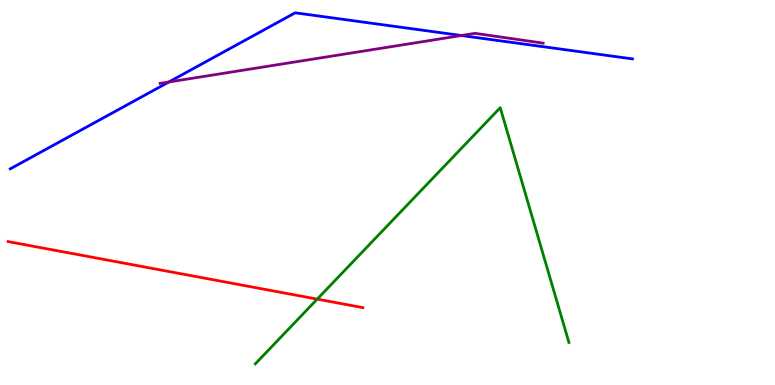[{'lines': ['blue', 'red'], 'intersections': []}, {'lines': ['green', 'red'], 'intersections': [{'x': 4.09, 'y': 2.23}]}, {'lines': ['purple', 'red'], 'intersections': []}, {'lines': ['blue', 'green'], 'intersections': []}, {'lines': ['blue', 'purple'], 'intersections': [{'x': 2.18, 'y': 7.87}, {'x': 5.95, 'y': 9.08}]}, {'lines': ['green', 'purple'], 'intersections': []}]